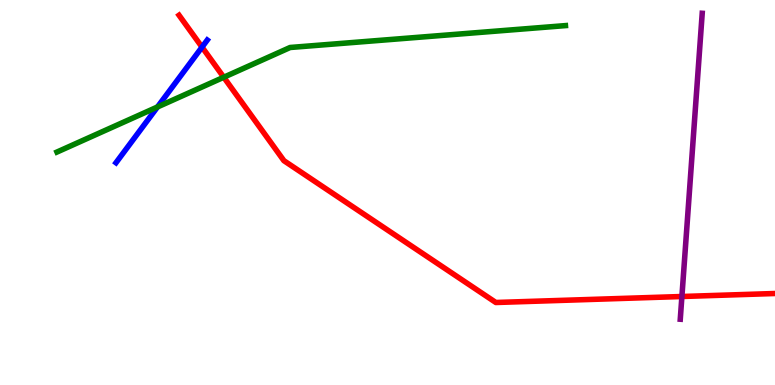[{'lines': ['blue', 'red'], 'intersections': [{'x': 2.61, 'y': 8.78}]}, {'lines': ['green', 'red'], 'intersections': [{'x': 2.89, 'y': 7.99}]}, {'lines': ['purple', 'red'], 'intersections': [{'x': 8.8, 'y': 2.3}]}, {'lines': ['blue', 'green'], 'intersections': [{'x': 2.03, 'y': 7.22}]}, {'lines': ['blue', 'purple'], 'intersections': []}, {'lines': ['green', 'purple'], 'intersections': []}]